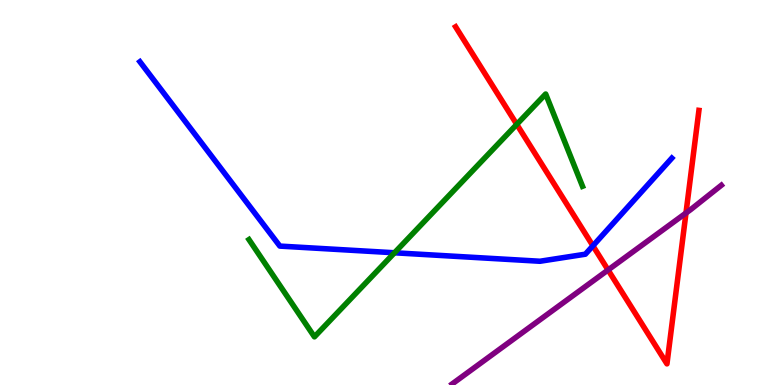[{'lines': ['blue', 'red'], 'intersections': [{'x': 7.65, 'y': 3.62}]}, {'lines': ['green', 'red'], 'intersections': [{'x': 6.67, 'y': 6.77}]}, {'lines': ['purple', 'red'], 'intersections': [{'x': 7.85, 'y': 2.99}, {'x': 8.85, 'y': 4.47}]}, {'lines': ['blue', 'green'], 'intersections': [{'x': 5.09, 'y': 3.43}]}, {'lines': ['blue', 'purple'], 'intersections': []}, {'lines': ['green', 'purple'], 'intersections': []}]